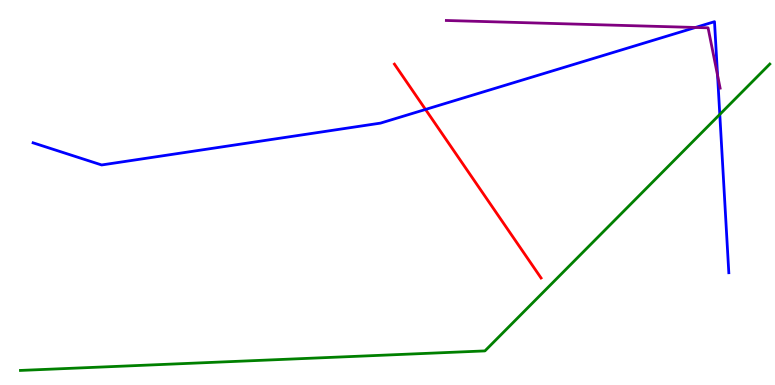[{'lines': ['blue', 'red'], 'intersections': [{'x': 5.49, 'y': 7.16}]}, {'lines': ['green', 'red'], 'intersections': []}, {'lines': ['purple', 'red'], 'intersections': []}, {'lines': ['blue', 'green'], 'intersections': [{'x': 9.29, 'y': 7.03}]}, {'lines': ['blue', 'purple'], 'intersections': [{'x': 8.97, 'y': 9.29}, {'x': 9.26, 'y': 8.04}]}, {'lines': ['green', 'purple'], 'intersections': []}]